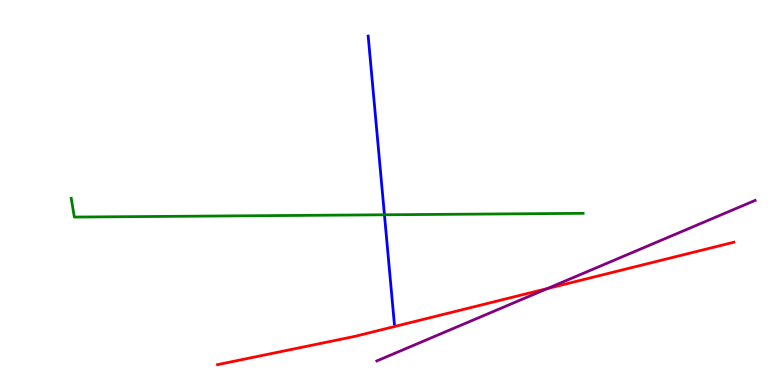[{'lines': ['blue', 'red'], 'intersections': []}, {'lines': ['green', 'red'], 'intersections': []}, {'lines': ['purple', 'red'], 'intersections': [{'x': 7.06, 'y': 2.51}]}, {'lines': ['blue', 'green'], 'intersections': [{'x': 4.96, 'y': 4.42}]}, {'lines': ['blue', 'purple'], 'intersections': []}, {'lines': ['green', 'purple'], 'intersections': []}]